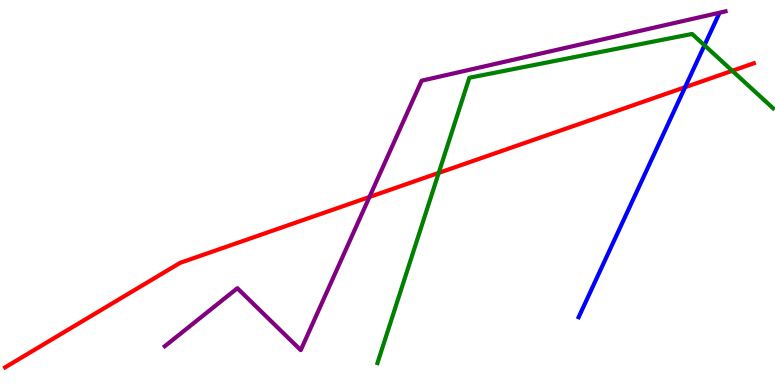[{'lines': ['blue', 'red'], 'intersections': [{'x': 8.84, 'y': 7.73}]}, {'lines': ['green', 'red'], 'intersections': [{'x': 5.66, 'y': 5.51}, {'x': 9.45, 'y': 8.16}]}, {'lines': ['purple', 'red'], 'intersections': [{'x': 4.77, 'y': 4.88}]}, {'lines': ['blue', 'green'], 'intersections': [{'x': 9.09, 'y': 8.82}]}, {'lines': ['blue', 'purple'], 'intersections': []}, {'lines': ['green', 'purple'], 'intersections': []}]